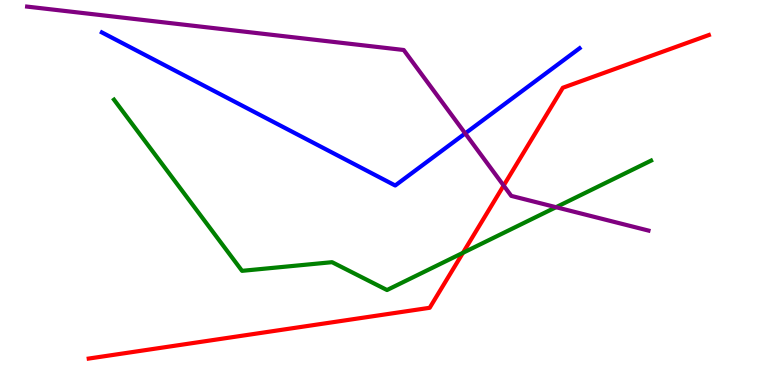[{'lines': ['blue', 'red'], 'intersections': []}, {'lines': ['green', 'red'], 'intersections': [{'x': 5.97, 'y': 3.43}]}, {'lines': ['purple', 'red'], 'intersections': [{'x': 6.5, 'y': 5.18}]}, {'lines': ['blue', 'green'], 'intersections': []}, {'lines': ['blue', 'purple'], 'intersections': [{'x': 6.0, 'y': 6.53}]}, {'lines': ['green', 'purple'], 'intersections': [{'x': 7.17, 'y': 4.62}]}]